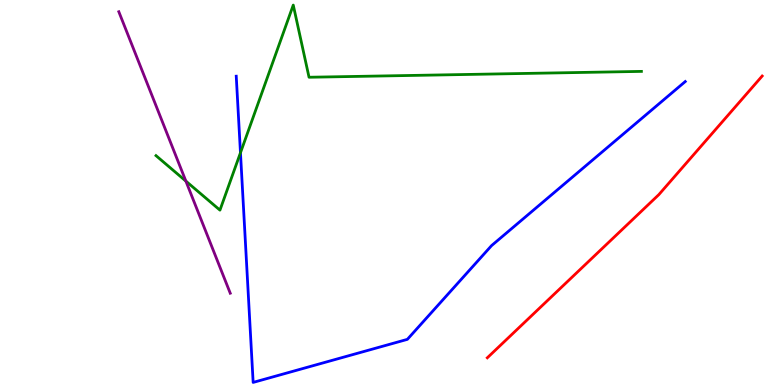[{'lines': ['blue', 'red'], 'intersections': []}, {'lines': ['green', 'red'], 'intersections': []}, {'lines': ['purple', 'red'], 'intersections': []}, {'lines': ['blue', 'green'], 'intersections': [{'x': 3.1, 'y': 6.03}]}, {'lines': ['blue', 'purple'], 'intersections': []}, {'lines': ['green', 'purple'], 'intersections': [{'x': 2.4, 'y': 5.3}]}]